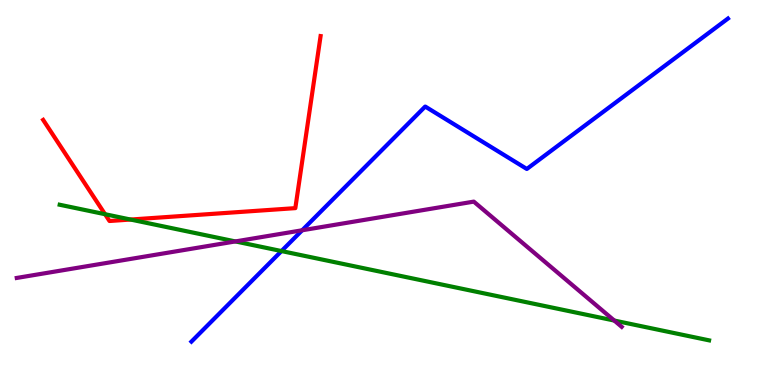[{'lines': ['blue', 'red'], 'intersections': []}, {'lines': ['green', 'red'], 'intersections': [{'x': 1.36, 'y': 4.44}, {'x': 1.68, 'y': 4.3}]}, {'lines': ['purple', 'red'], 'intersections': []}, {'lines': ['blue', 'green'], 'intersections': [{'x': 3.63, 'y': 3.48}]}, {'lines': ['blue', 'purple'], 'intersections': [{'x': 3.9, 'y': 4.02}]}, {'lines': ['green', 'purple'], 'intersections': [{'x': 3.04, 'y': 3.73}, {'x': 7.93, 'y': 1.67}]}]